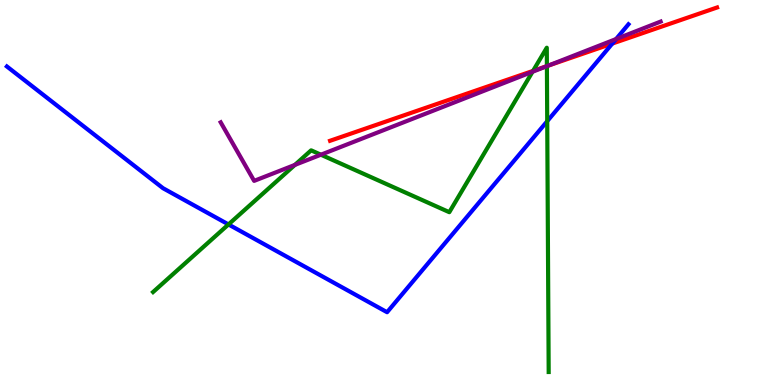[{'lines': ['blue', 'red'], 'intersections': [{'x': 7.9, 'y': 8.87}]}, {'lines': ['green', 'red'], 'intersections': [{'x': 6.88, 'y': 8.16}, {'x': 7.06, 'y': 8.28}]}, {'lines': ['purple', 'red'], 'intersections': [{'x': 7.07, 'y': 8.29}]}, {'lines': ['blue', 'green'], 'intersections': [{'x': 2.95, 'y': 4.17}, {'x': 7.06, 'y': 6.85}]}, {'lines': ['blue', 'purple'], 'intersections': [{'x': 7.95, 'y': 8.99}]}, {'lines': ['green', 'purple'], 'intersections': [{'x': 3.81, 'y': 5.72}, {'x': 4.14, 'y': 5.98}, {'x': 6.87, 'y': 8.14}, {'x': 7.06, 'y': 8.28}]}]